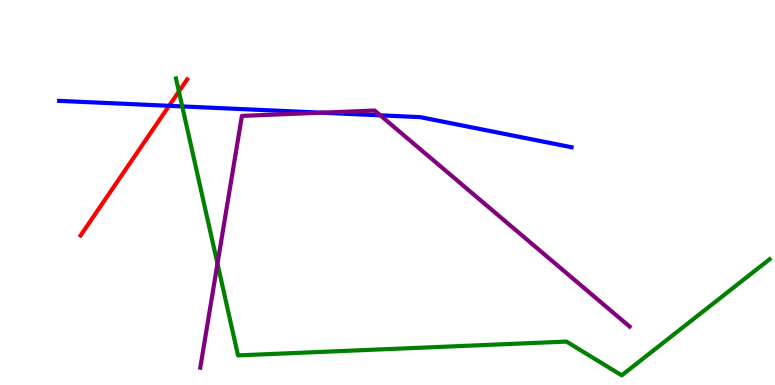[{'lines': ['blue', 'red'], 'intersections': [{'x': 2.18, 'y': 7.25}]}, {'lines': ['green', 'red'], 'intersections': [{'x': 2.31, 'y': 7.62}]}, {'lines': ['purple', 'red'], 'intersections': []}, {'lines': ['blue', 'green'], 'intersections': [{'x': 2.35, 'y': 7.24}]}, {'lines': ['blue', 'purple'], 'intersections': [{'x': 4.15, 'y': 7.07}, {'x': 4.91, 'y': 7.0}]}, {'lines': ['green', 'purple'], 'intersections': [{'x': 2.81, 'y': 3.15}]}]